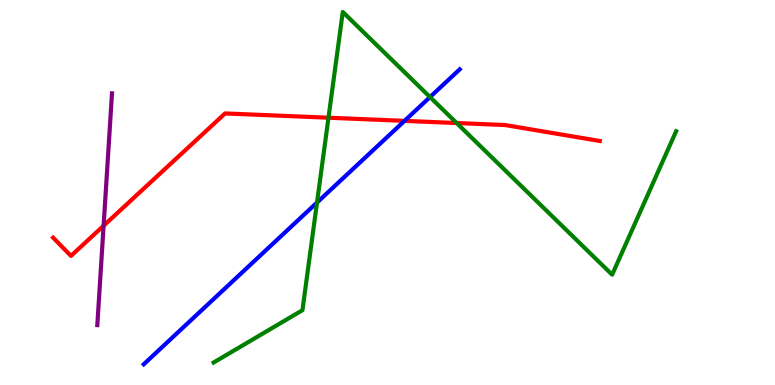[{'lines': ['blue', 'red'], 'intersections': [{'x': 5.22, 'y': 6.86}]}, {'lines': ['green', 'red'], 'intersections': [{'x': 4.24, 'y': 6.94}, {'x': 5.89, 'y': 6.8}]}, {'lines': ['purple', 'red'], 'intersections': [{'x': 1.34, 'y': 4.14}]}, {'lines': ['blue', 'green'], 'intersections': [{'x': 4.09, 'y': 4.74}, {'x': 5.55, 'y': 7.48}]}, {'lines': ['blue', 'purple'], 'intersections': []}, {'lines': ['green', 'purple'], 'intersections': []}]